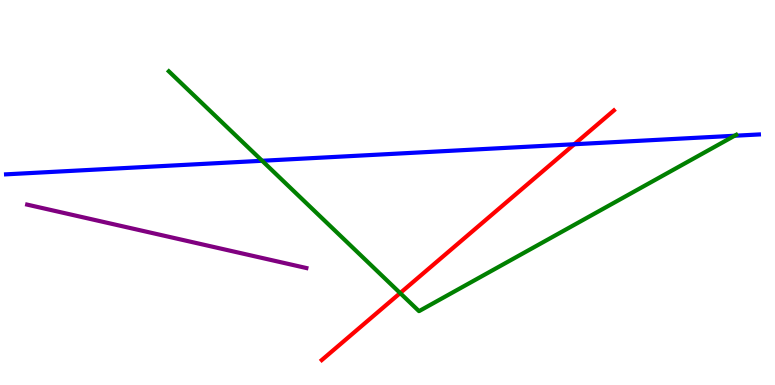[{'lines': ['blue', 'red'], 'intersections': [{'x': 7.41, 'y': 6.25}]}, {'lines': ['green', 'red'], 'intersections': [{'x': 5.16, 'y': 2.39}]}, {'lines': ['purple', 'red'], 'intersections': []}, {'lines': ['blue', 'green'], 'intersections': [{'x': 3.38, 'y': 5.82}, {'x': 9.48, 'y': 6.47}]}, {'lines': ['blue', 'purple'], 'intersections': []}, {'lines': ['green', 'purple'], 'intersections': []}]